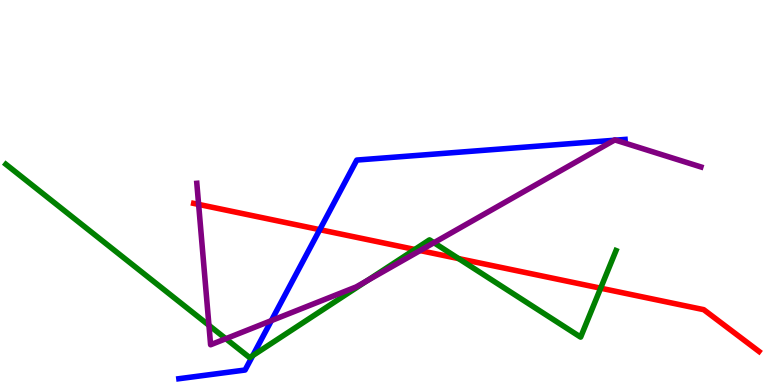[{'lines': ['blue', 'red'], 'intersections': [{'x': 4.13, 'y': 4.03}]}, {'lines': ['green', 'red'], 'intersections': [{'x': 5.35, 'y': 3.52}, {'x': 5.92, 'y': 3.28}, {'x': 7.75, 'y': 2.51}]}, {'lines': ['purple', 'red'], 'intersections': [{'x': 2.56, 'y': 4.69}, {'x': 5.42, 'y': 3.49}]}, {'lines': ['blue', 'green'], 'intersections': [{'x': 3.26, 'y': 0.764}]}, {'lines': ['blue', 'purple'], 'intersections': [{'x': 3.5, 'y': 1.67}, {'x': 7.92, 'y': 6.36}, {'x': 7.94, 'y': 6.36}]}, {'lines': ['green', 'purple'], 'intersections': [{'x': 2.7, 'y': 1.55}, {'x': 2.91, 'y': 1.2}, {'x': 4.74, 'y': 2.71}, {'x': 5.6, 'y': 3.7}]}]